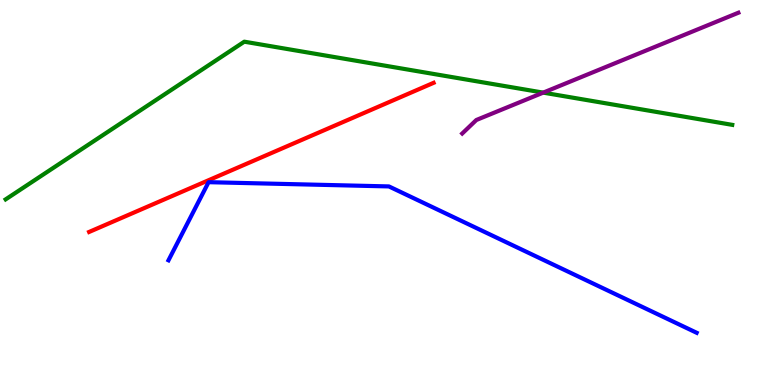[{'lines': ['blue', 'red'], 'intersections': []}, {'lines': ['green', 'red'], 'intersections': []}, {'lines': ['purple', 'red'], 'intersections': []}, {'lines': ['blue', 'green'], 'intersections': []}, {'lines': ['blue', 'purple'], 'intersections': []}, {'lines': ['green', 'purple'], 'intersections': [{'x': 7.01, 'y': 7.59}]}]